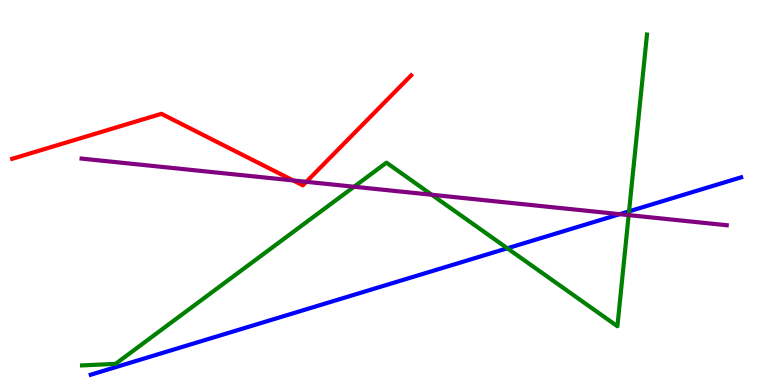[{'lines': ['blue', 'red'], 'intersections': []}, {'lines': ['green', 'red'], 'intersections': []}, {'lines': ['purple', 'red'], 'intersections': [{'x': 3.78, 'y': 5.31}, {'x': 3.95, 'y': 5.28}]}, {'lines': ['blue', 'green'], 'intersections': [{'x': 6.55, 'y': 3.55}, {'x': 8.12, 'y': 4.51}]}, {'lines': ['blue', 'purple'], 'intersections': [{'x': 8.0, 'y': 4.44}]}, {'lines': ['green', 'purple'], 'intersections': [{'x': 4.57, 'y': 5.15}, {'x': 5.57, 'y': 4.94}, {'x': 8.11, 'y': 4.41}]}]